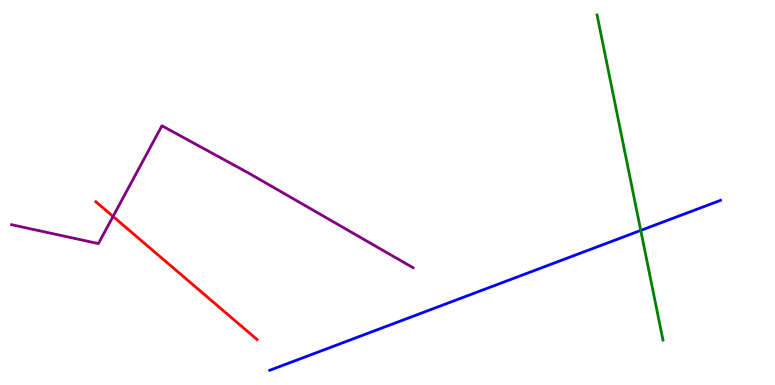[{'lines': ['blue', 'red'], 'intersections': []}, {'lines': ['green', 'red'], 'intersections': []}, {'lines': ['purple', 'red'], 'intersections': [{'x': 1.46, 'y': 4.38}]}, {'lines': ['blue', 'green'], 'intersections': [{'x': 8.27, 'y': 4.02}]}, {'lines': ['blue', 'purple'], 'intersections': []}, {'lines': ['green', 'purple'], 'intersections': []}]